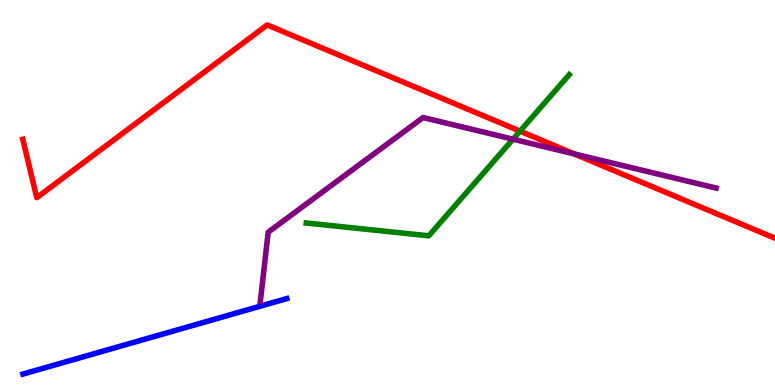[{'lines': ['blue', 'red'], 'intersections': []}, {'lines': ['green', 'red'], 'intersections': [{'x': 6.71, 'y': 6.59}]}, {'lines': ['purple', 'red'], 'intersections': [{'x': 7.41, 'y': 6.0}]}, {'lines': ['blue', 'green'], 'intersections': []}, {'lines': ['blue', 'purple'], 'intersections': []}, {'lines': ['green', 'purple'], 'intersections': [{'x': 6.62, 'y': 6.38}]}]